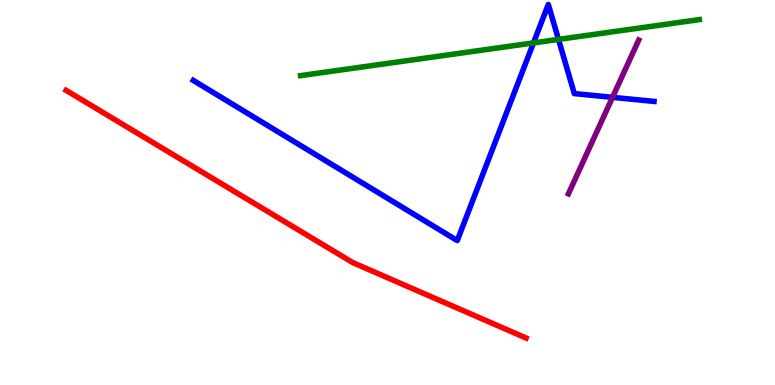[{'lines': ['blue', 'red'], 'intersections': []}, {'lines': ['green', 'red'], 'intersections': []}, {'lines': ['purple', 'red'], 'intersections': []}, {'lines': ['blue', 'green'], 'intersections': [{'x': 6.88, 'y': 8.89}, {'x': 7.21, 'y': 8.98}]}, {'lines': ['blue', 'purple'], 'intersections': [{'x': 7.9, 'y': 7.47}]}, {'lines': ['green', 'purple'], 'intersections': []}]